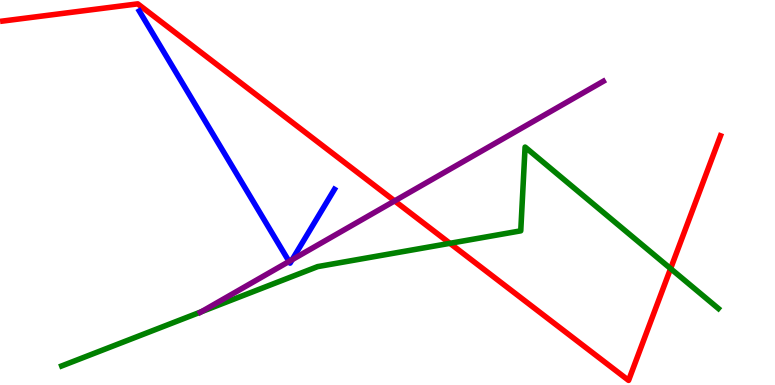[{'lines': ['blue', 'red'], 'intersections': []}, {'lines': ['green', 'red'], 'intersections': [{'x': 5.81, 'y': 3.68}, {'x': 8.65, 'y': 3.02}]}, {'lines': ['purple', 'red'], 'intersections': [{'x': 5.09, 'y': 4.78}]}, {'lines': ['blue', 'green'], 'intersections': []}, {'lines': ['blue', 'purple'], 'intersections': [{'x': 3.73, 'y': 3.21}, {'x': 3.77, 'y': 3.26}]}, {'lines': ['green', 'purple'], 'intersections': [{'x': 2.6, 'y': 1.9}]}]